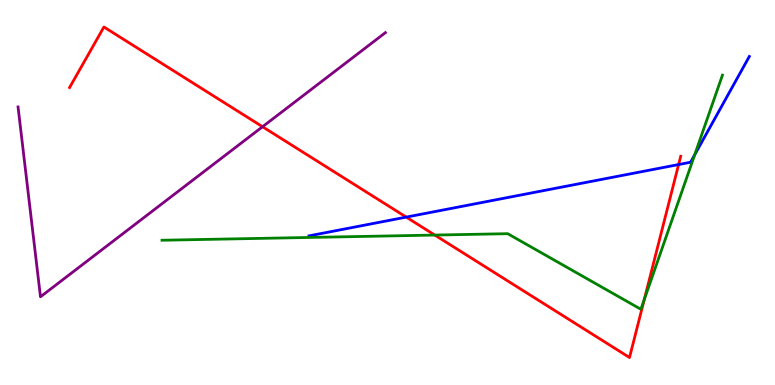[{'lines': ['blue', 'red'], 'intersections': [{'x': 5.24, 'y': 4.36}, {'x': 8.76, 'y': 5.73}]}, {'lines': ['green', 'red'], 'intersections': [{'x': 5.61, 'y': 3.89}, {'x': 8.31, 'y': 2.22}]}, {'lines': ['purple', 'red'], 'intersections': [{'x': 3.39, 'y': 6.71}]}, {'lines': ['blue', 'green'], 'intersections': [{'x': 8.96, 'y': 5.98}]}, {'lines': ['blue', 'purple'], 'intersections': []}, {'lines': ['green', 'purple'], 'intersections': []}]